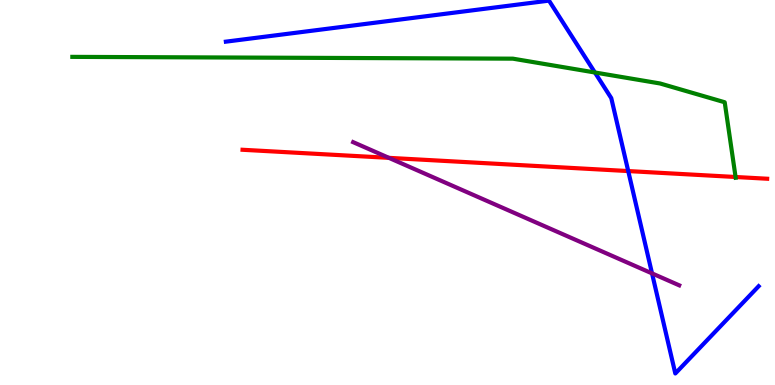[{'lines': ['blue', 'red'], 'intersections': [{'x': 8.11, 'y': 5.56}]}, {'lines': ['green', 'red'], 'intersections': [{'x': 9.49, 'y': 5.4}]}, {'lines': ['purple', 'red'], 'intersections': [{'x': 5.02, 'y': 5.9}]}, {'lines': ['blue', 'green'], 'intersections': [{'x': 7.68, 'y': 8.12}]}, {'lines': ['blue', 'purple'], 'intersections': [{'x': 8.41, 'y': 2.9}]}, {'lines': ['green', 'purple'], 'intersections': []}]